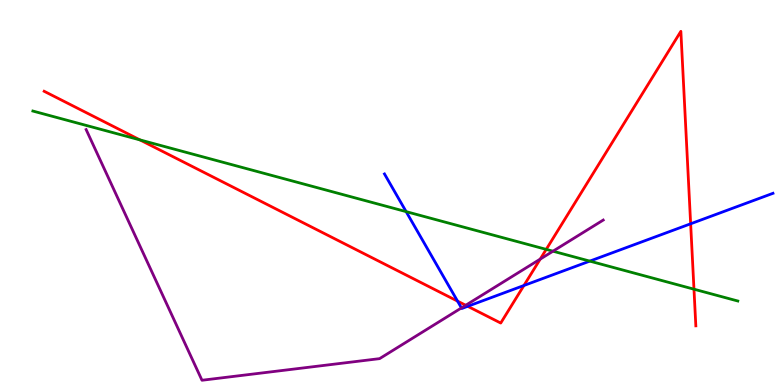[{'lines': ['blue', 'red'], 'intersections': [{'x': 5.9, 'y': 2.18}, {'x': 6.04, 'y': 2.04}, {'x': 6.76, 'y': 2.58}, {'x': 8.91, 'y': 4.19}]}, {'lines': ['green', 'red'], 'intersections': [{'x': 1.81, 'y': 6.37}, {'x': 7.05, 'y': 3.52}, {'x': 8.95, 'y': 2.49}]}, {'lines': ['purple', 'red'], 'intersections': [{'x': 6.01, 'y': 2.07}, {'x': 6.97, 'y': 3.27}]}, {'lines': ['blue', 'green'], 'intersections': [{'x': 5.24, 'y': 4.5}, {'x': 7.61, 'y': 3.22}]}, {'lines': ['blue', 'purple'], 'intersections': [{'x': 5.95, 'y': 2.0}]}, {'lines': ['green', 'purple'], 'intersections': [{'x': 7.14, 'y': 3.48}]}]